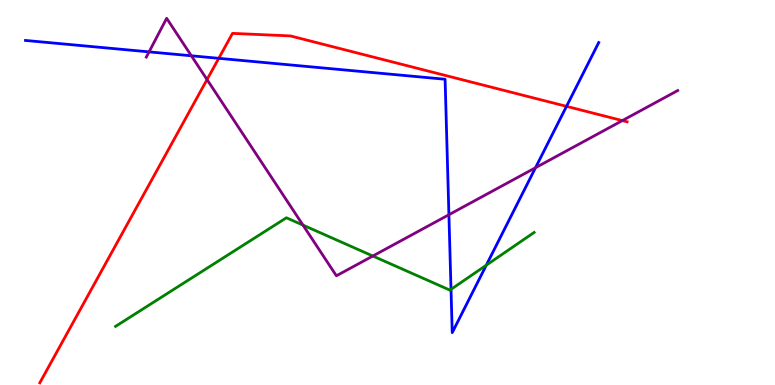[{'lines': ['blue', 'red'], 'intersections': [{'x': 2.82, 'y': 8.49}, {'x': 7.31, 'y': 7.24}]}, {'lines': ['green', 'red'], 'intersections': []}, {'lines': ['purple', 'red'], 'intersections': [{'x': 2.67, 'y': 7.93}, {'x': 8.03, 'y': 6.87}]}, {'lines': ['blue', 'green'], 'intersections': [{'x': 5.82, 'y': 2.48}, {'x': 6.27, 'y': 3.11}]}, {'lines': ['blue', 'purple'], 'intersections': [{'x': 1.92, 'y': 8.65}, {'x': 2.47, 'y': 8.55}, {'x': 5.79, 'y': 4.42}, {'x': 6.91, 'y': 5.64}]}, {'lines': ['green', 'purple'], 'intersections': [{'x': 3.91, 'y': 4.15}, {'x': 4.81, 'y': 3.35}]}]